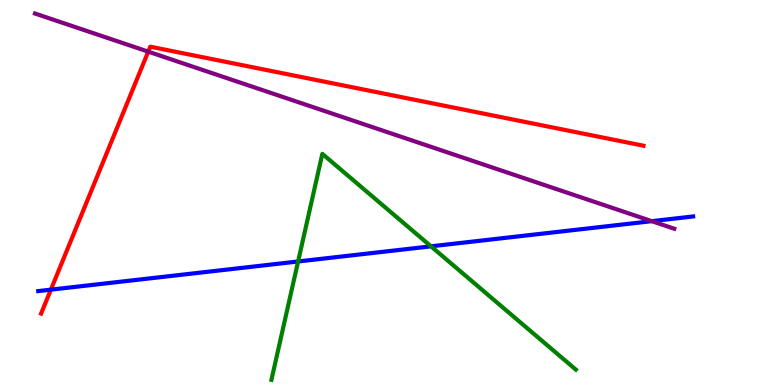[{'lines': ['blue', 'red'], 'intersections': [{'x': 0.656, 'y': 2.48}]}, {'lines': ['green', 'red'], 'intersections': []}, {'lines': ['purple', 'red'], 'intersections': [{'x': 1.91, 'y': 8.66}]}, {'lines': ['blue', 'green'], 'intersections': [{'x': 3.85, 'y': 3.21}, {'x': 5.56, 'y': 3.6}]}, {'lines': ['blue', 'purple'], 'intersections': [{'x': 8.41, 'y': 4.26}]}, {'lines': ['green', 'purple'], 'intersections': []}]